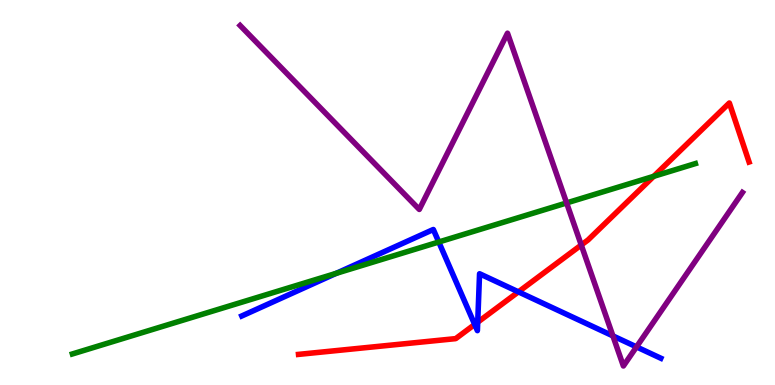[{'lines': ['blue', 'red'], 'intersections': [{'x': 6.13, 'y': 1.57}, {'x': 6.16, 'y': 1.63}, {'x': 6.69, 'y': 2.42}]}, {'lines': ['green', 'red'], 'intersections': [{'x': 8.43, 'y': 5.42}]}, {'lines': ['purple', 'red'], 'intersections': [{'x': 7.5, 'y': 3.64}]}, {'lines': ['blue', 'green'], 'intersections': [{'x': 4.34, 'y': 2.9}, {'x': 5.66, 'y': 3.71}]}, {'lines': ['blue', 'purple'], 'intersections': [{'x': 7.91, 'y': 1.28}, {'x': 8.21, 'y': 0.99}]}, {'lines': ['green', 'purple'], 'intersections': [{'x': 7.31, 'y': 4.73}]}]